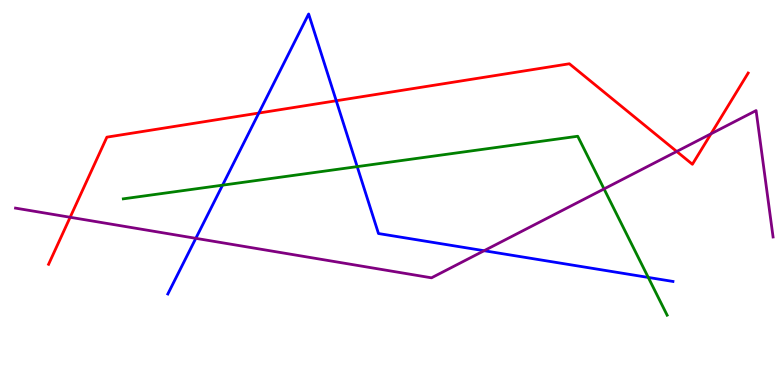[{'lines': ['blue', 'red'], 'intersections': [{'x': 3.34, 'y': 7.06}, {'x': 4.34, 'y': 7.38}]}, {'lines': ['green', 'red'], 'intersections': []}, {'lines': ['purple', 'red'], 'intersections': [{'x': 0.905, 'y': 4.36}, {'x': 8.73, 'y': 6.07}, {'x': 9.17, 'y': 6.53}]}, {'lines': ['blue', 'green'], 'intersections': [{'x': 2.87, 'y': 5.19}, {'x': 4.61, 'y': 5.67}, {'x': 8.36, 'y': 2.79}]}, {'lines': ['blue', 'purple'], 'intersections': [{'x': 2.53, 'y': 3.81}, {'x': 6.25, 'y': 3.49}]}, {'lines': ['green', 'purple'], 'intersections': [{'x': 7.79, 'y': 5.09}]}]